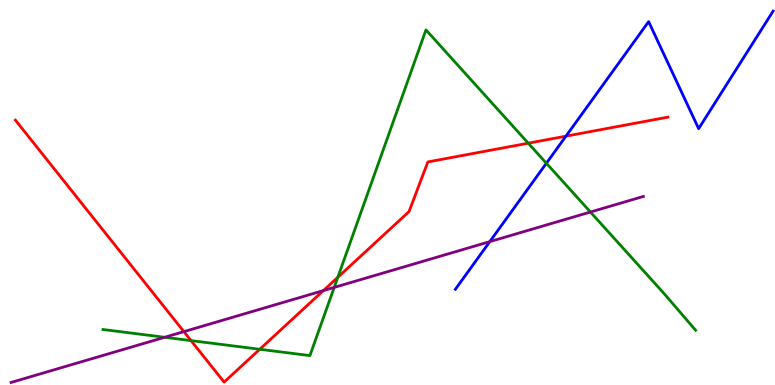[{'lines': ['blue', 'red'], 'intersections': [{'x': 7.3, 'y': 6.46}]}, {'lines': ['green', 'red'], 'intersections': [{'x': 2.46, 'y': 1.15}, {'x': 3.35, 'y': 0.928}, {'x': 4.36, 'y': 2.8}, {'x': 6.82, 'y': 6.28}]}, {'lines': ['purple', 'red'], 'intersections': [{'x': 2.37, 'y': 1.39}, {'x': 4.17, 'y': 2.45}]}, {'lines': ['blue', 'green'], 'intersections': [{'x': 7.05, 'y': 5.76}]}, {'lines': ['blue', 'purple'], 'intersections': [{'x': 6.32, 'y': 3.72}]}, {'lines': ['green', 'purple'], 'intersections': [{'x': 2.12, 'y': 1.24}, {'x': 4.31, 'y': 2.53}, {'x': 7.62, 'y': 4.49}]}]